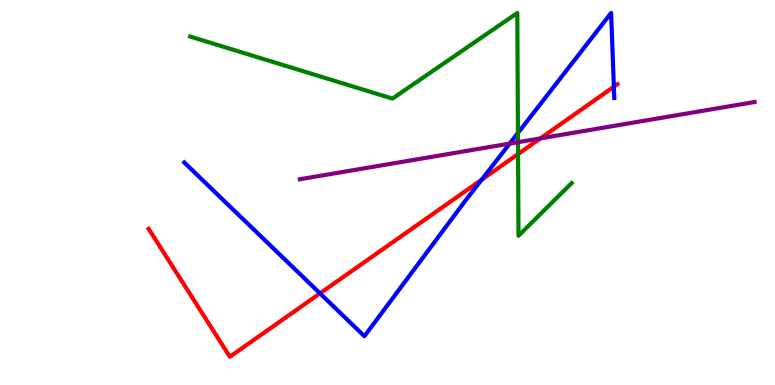[{'lines': ['blue', 'red'], 'intersections': [{'x': 4.13, 'y': 2.38}, {'x': 6.22, 'y': 5.33}, {'x': 7.92, 'y': 7.75}]}, {'lines': ['green', 'red'], 'intersections': [{'x': 6.68, 'y': 6.0}]}, {'lines': ['purple', 'red'], 'intersections': [{'x': 6.97, 'y': 6.41}]}, {'lines': ['blue', 'green'], 'intersections': [{'x': 6.68, 'y': 6.55}]}, {'lines': ['blue', 'purple'], 'intersections': [{'x': 6.58, 'y': 6.27}]}, {'lines': ['green', 'purple'], 'intersections': [{'x': 6.68, 'y': 6.31}]}]